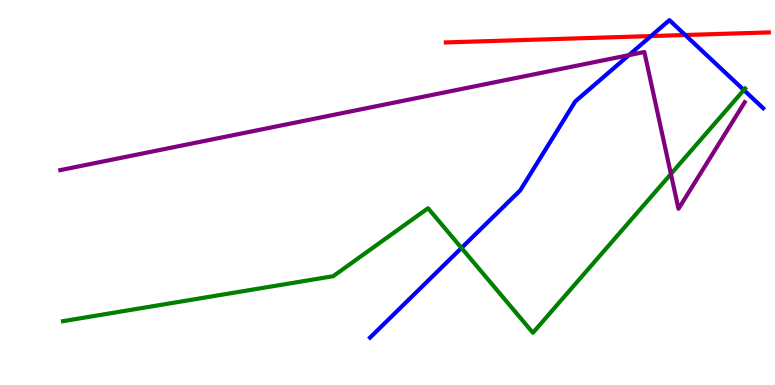[{'lines': ['blue', 'red'], 'intersections': [{'x': 8.4, 'y': 9.06}, {'x': 8.84, 'y': 9.09}]}, {'lines': ['green', 'red'], 'intersections': []}, {'lines': ['purple', 'red'], 'intersections': []}, {'lines': ['blue', 'green'], 'intersections': [{'x': 5.95, 'y': 3.56}, {'x': 9.6, 'y': 7.66}]}, {'lines': ['blue', 'purple'], 'intersections': [{'x': 8.11, 'y': 8.57}]}, {'lines': ['green', 'purple'], 'intersections': [{'x': 8.66, 'y': 5.48}]}]